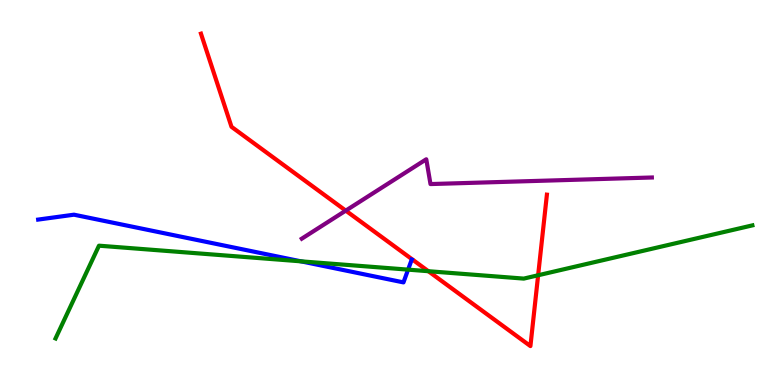[{'lines': ['blue', 'red'], 'intersections': []}, {'lines': ['green', 'red'], 'intersections': [{'x': 5.53, 'y': 2.96}, {'x': 6.94, 'y': 2.85}]}, {'lines': ['purple', 'red'], 'intersections': [{'x': 4.46, 'y': 4.53}]}, {'lines': ['blue', 'green'], 'intersections': [{'x': 3.88, 'y': 3.21}, {'x': 5.27, 'y': 3.0}]}, {'lines': ['blue', 'purple'], 'intersections': []}, {'lines': ['green', 'purple'], 'intersections': []}]